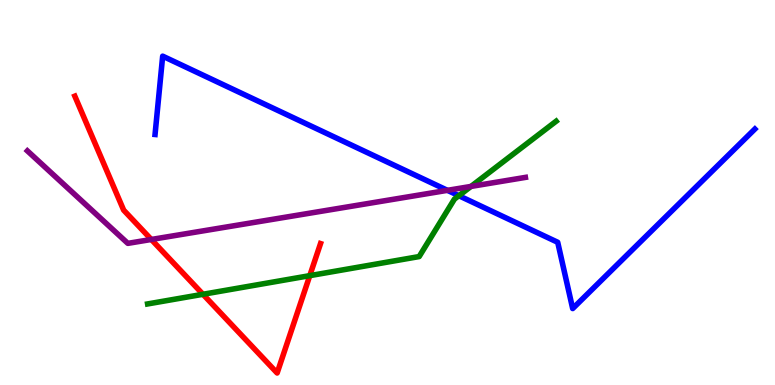[{'lines': ['blue', 'red'], 'intersections': []}, {'lines': ['green', 'red'], 'intersections': [{'x': 2.62, 'y': 2.36}, {'x': 4.0, 'y': 2.84}]}, {'lines': ['purple', 'red'], 'intersections': [{'x': 1.95, 'y': 3.78}]}, {'lines': ['blue', 'green'], 'intersections': [{'x': 5.92, 'y': 4.92}]}, {'lines': ['blue', 'purple'], 'intersections': [{'x': 5.77, 'y': 5.06}]}, {'lines': ['green', 'purple'], 'intersections': [{'x': 6.08, 'y': 5.16}]}]